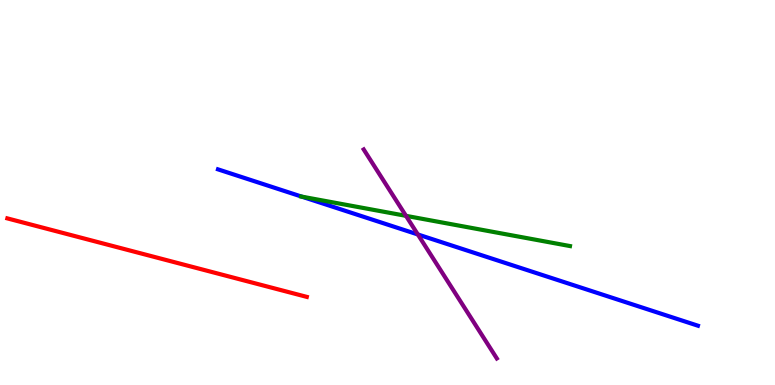[{'lines': ['blue', 'red'], 'intersections': []}, {'lines': ['green', 'red'], 'intersections': []}, {'lines': ['purple', 'red'], 'intersections': []}, {'lines': ['blue', 'green'], 'intersections': [{'x': 3.89, 'y': 4.89}]}, {'lines': ['blue', 'purple'], 'intersections': [{'x': 5.39, 'y': 3.91}]}, {'lines': ['green', 'purple'], 'intersections': [{'x': 5.24, 'y': 4.39}]}]